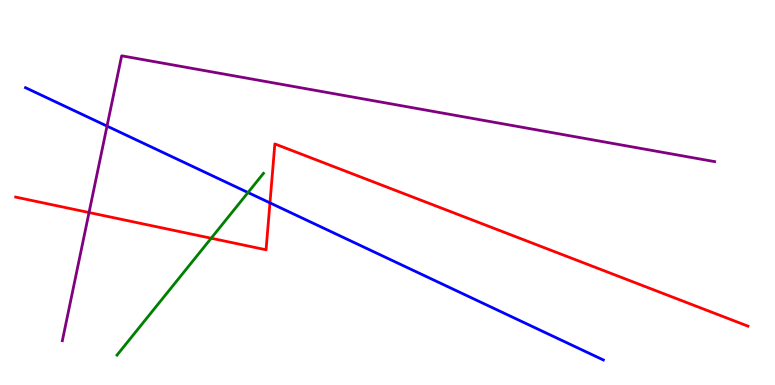[{'lines': ['blue', 'red'], 'intersections': [{'x': 3.48, 'y': 4.73}]}, {'lines': ['green', 'red'], 'intersections': [{'x': 2.72, 'y': 3.81}]}, {'lines': ['purple', 'red'], 'intersections': [{'x': 1.15, 'y': 4.48}]}, {'lines': ['blue', 'green'], 'intersections': [{'x': 3.2, 'y': 5.0}]}, {'lines': ['blue', 'purple'], 'intersections': [{'x': 1.38, 'y': 6.72}]}, {'lines': ['green', 'purple'], 'intersections': []}]